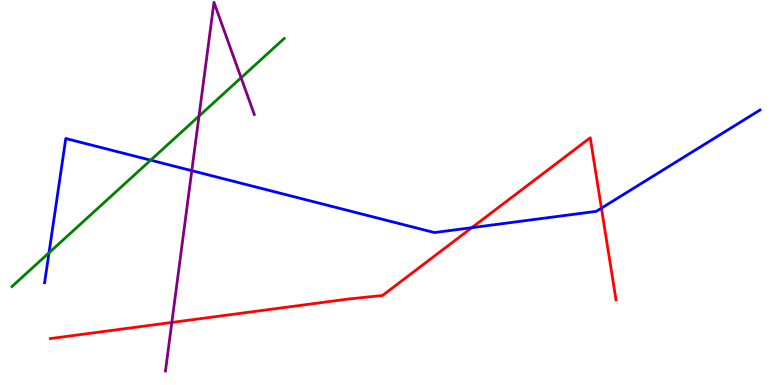[{'lines': ['blue', 'red'], 'intersections': [{'x': 6.09, 'y': 4.09}, {'x': 7.76, 'y': 4.59}]}, {'lines': ['green', 'red'], 'intersections': []}, {'lines': ['purple', 'red'], 'intersections': [{'x': 2.22, 'y': 1.62}]}, {'lines': ['blue', 'green'], 'intersections': [{'x': 0.632, 'y': 3.43}, {'x': 1.94, 'y': 5.84}]}, {'lines': ['blue', 'purple'], 'intersections': [{'x': 2.47, 'y': 5.57}]}, {'lines': ['green', 'purple'], 'intersections': [{'x': 2.57, 'y': 6.98}, {'x': 3.11, 'y': 7.98}]}]